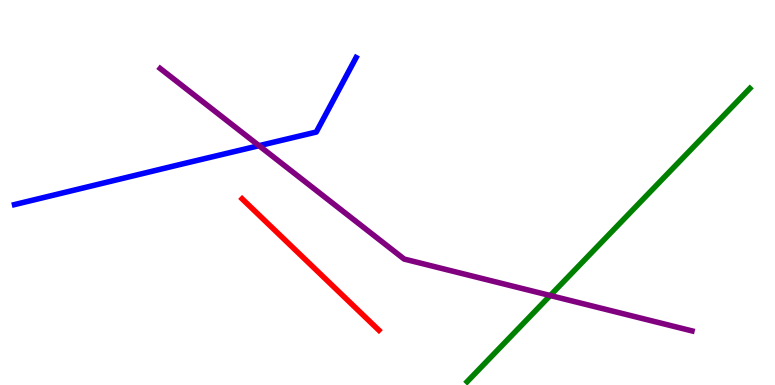[{'lines': ['blue', 'red'], 'intersections': []}, {'lines': ['green', 'red'], 'intersections': []}, {'lines': ['purple', 'red'], 'intersections': []}, {'lines': ['blue', 'green'], 'intersections': []}, {'lines': ['blue', 'purple'], 'intersections': [{'x': 3.34, 'y': 6.22}]}, {'lines': ['green', 'purple'], 'intersections': [{'x': 7.1, 'y': 2.32}]}]